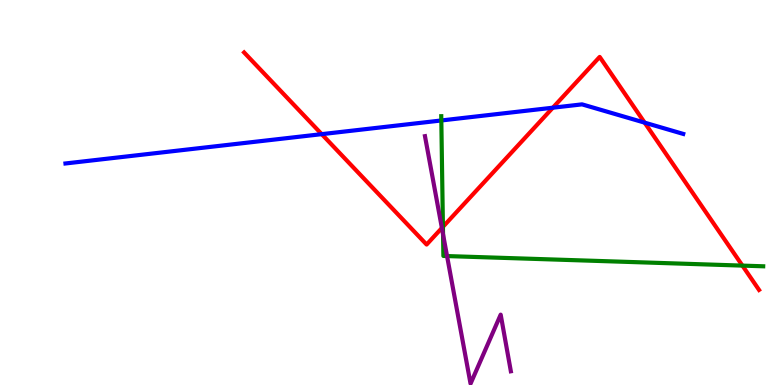[{'lines': ['blue', 'red'], 'intersections': [{'x': 4.15, 'y': 6.52}, {'x': 7.13, 'y': 7.2}, {'x': 8.32, 'y': 6.81}]}, {'lines': ['green', 'red'], 'intersections': [{'x': 5.72, 'y': 4.11}, {'x': 9.58, 'y': 3.1}]}, {'lines': ['purple', 'red'], 'intersections': [{'x': 5.7, 'y': 4.08}]}, {'lines': ['blue', 'green'], 'intersections': [{'x': 5.69, 'y': 6.87}]}, {'lines': ['blue', 'purple'], 'intersections': []}, {'lines': ['green', 'purple'], 'intersections': [{'x': 5.72, 'y': 3.91}, {'x': 5.77, 'y': 3.35}]}]